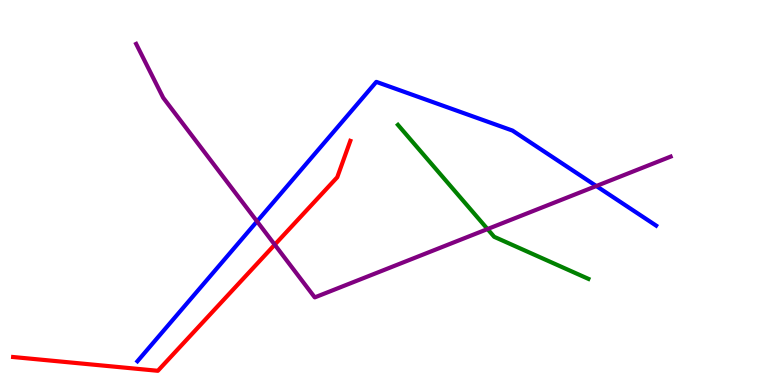[{'lines': ['blue', 'red'], 'intersections': []}, {'lines': ['green', 'red'], 'intersections': []}, {'lines': ['purple', 'red'], 'intersections': [{'x': 3.55, 'y': 3.64}]}, {'lines': ['blue', 'green'], 'intersections': []}, {'lines': ['blue', 'purple'], 'intersections': [{'x': 3.32, 'y': 4.25}, {'x': 7.69, 'y': 5.17}]}, {'lines': ['green', 'purple'], 'intersections': [{'x': 6.29, 'y': 4.05}]}]